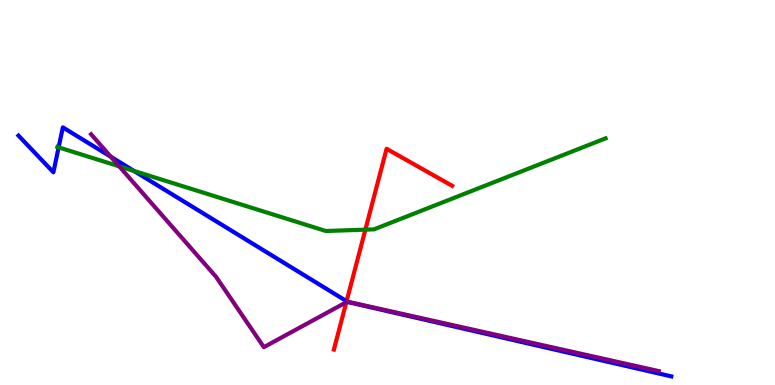[{'lines': ['blue', 'red'], 'intersections': [{'x': 4.47, 'y': 2.18}]}, {'lines': ['green', 'red'], 'intersections': [{'x': 4.71, 'y': 4.04}]}, {'lines': ['purple', 'red'], 'intersections': [{'x': 4.47, 'y': 2.15}]}, {'lines': ['blue', 'green'], 'intersections': [{'x': 0.757, 'y': 6.17}, {'x': 1.73, 'y': 5.56}]}, {'lines': ['blue', 'purple'], 'intersections': [{'x': 1.43, 'y': 5.93}, {'x': 4.48, 'y': 2.16}]}, {'lines': ['green', 'purple'], 'intersections': [{'x': 1.54, 'y': 5.68}]}]